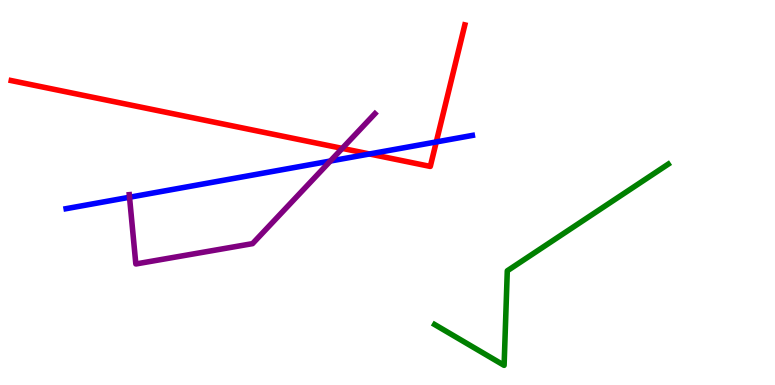[{'lines': ['blue', 'red'], 'intersections': [{'x': 4.77, 'y': 6.0}, {'x': 5.63, 'y': 6.31}]}, {'lines': ['green', 'red'], 'intersections': []}, {'lines': ['purple', 'red'], 'intersections': [{'x': 4.42, 'y': 6.15}]}, {'lines': ['blue', 'green'], 'intersections': []}, {'lines': ['blue', 'purple'], 'intersections': [{'x': 1.67, 'y': 4.88}, {'x': 4.26, 'y': 5.82}]}, {'lines': ['green', 'purple'], 'intersections': []}]